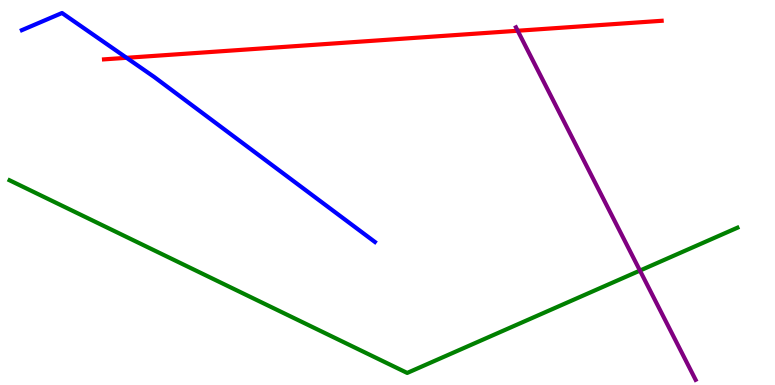[{'lines': ['blue', 'red'], 'intersections': [{'x': 1.63, 'y': 8.5}]}, {'lines': ['green', 'red'], 'intersections': []}, {'lines': ['purple', 'red'], 'intersections': [{'x': 6.68, 'y': 9.2}]}, {'lines': ['blue', 'green'], 'intersections': []}, {'lines': ['blue', 'purple'], 'intersections': []}, {'lines': ['green', 'purple'], 'intersections': [{'x': 8.26, 'y': 2.97}]}]